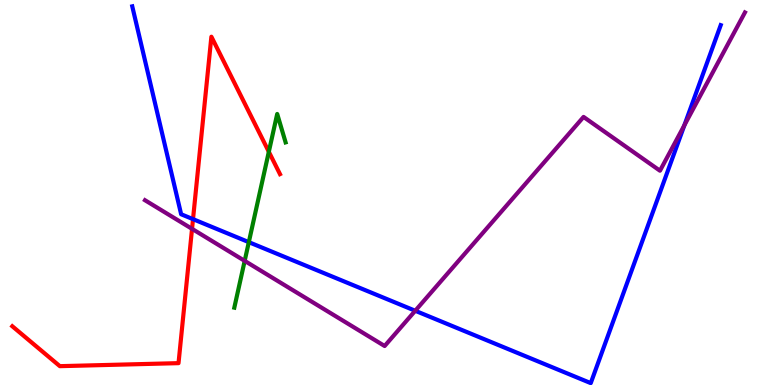[{'lines': ['blue', 'red'], 'intersections': [{'x': 2.49, 'y': 4.31}]}, {'lines': ['green', 'red'], 'intersections': [{'x': 3.47, 'y': 6.06}]}, {'lines': ['purple', 'red'], 'intersections': [{'x': 2.48, 'y': 4.06}]}, {'lines': ['blue', 'green'], 'intersections': [{'x': 3.21, 'y': 3.71}]}, {'lines': ['blue', 'purple'], 'intersections': [{'x': 5.36, 'y': 1.93}, {'x': 8.83, 'y': 6.75}]}, {'lines': ['green', 'purple'], 'intersections': [{'x': 3.16, 'y': 3.22}]}]